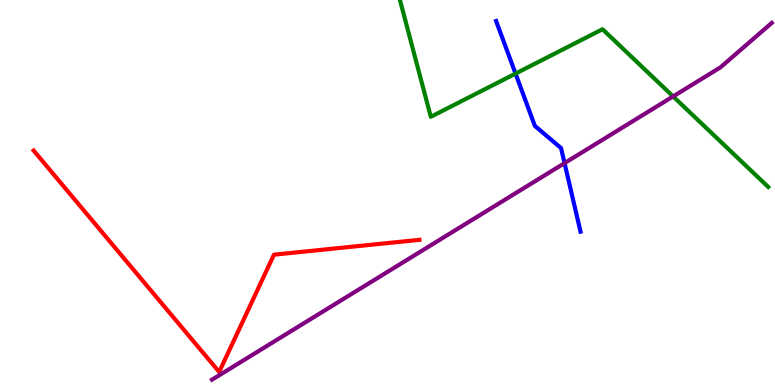[{'lines': ['blue', 'red'], 'intersections': []}, {'lines': ['green', 'red'], 'intersections': []}, {'lines': ['purple', 'red'], 'intersections': []}, {'lines': ['blue', 'green'], 'intersections': [{'x': 6.65, 'y': 8.09}]}, {'lines': ['blue', 'purple'], 'intersections': [{'x': 7.28, 'y': 5.76}]}, {'lines': ['green', 'purple'], 'intersections': [{'x': 8.69, 'y': 7.5}]}]